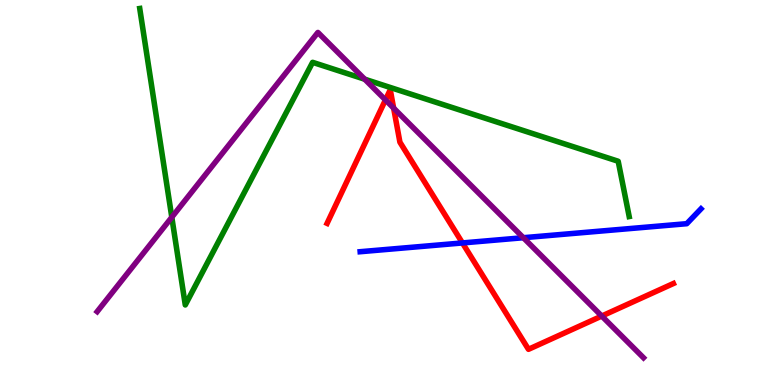[{'lines': ['blue', 'red'], 'intersections': [{'x': 5.97, 'y': 3.69}]}, {'lines': ['green', 'red'], 'intersections': []}, {'lines': ['purple', 'red'], 'intersections': [{'x': 4.97, 'y': 7.4}, {'x': 5.08, 'y': 7.19}, {'x': 7.76, 'y': 1.79}]}, {'lines': ['blue', 'green'], 'intersections': []}, {'lines': ['blue', 'purple'], 'intersections': [{'x': 6.75, 'y': 3.83}]}, {'lines': ['green', 'purple'], 'intersections': [{'x': 2.22, 'y': 4.36}, {'x': 4.71, 'y': 7.94}]}]